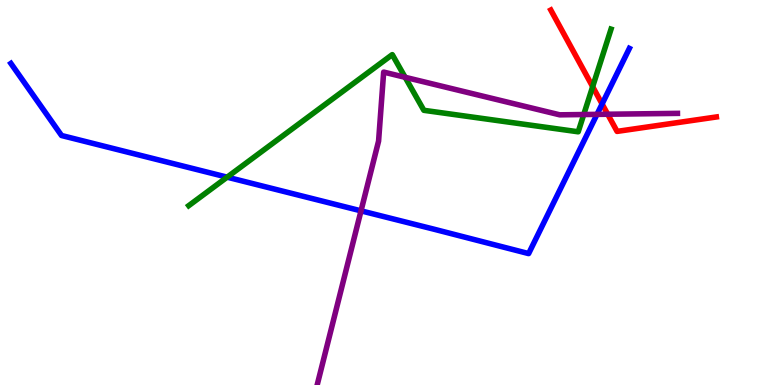[{'lines': ['blue', 'red'], 'intersections': [{'x': 7.77, 'y': 7.3}]}, {'lines': ['green', 'red'], 'intersections': [{'x': 7.65, 'y': 7.75}]}, {'lines': ['purple', 'red'], 'intersections': [{'x': 7.84, 'y': 7.03}]}, {'lines': ['blue', 'green'], 'intersections': [{'x': 2.93, 'y': 5.4}]}, {'lines': ['blue', 'purple'], 'intersections': [{'x': 4.66, 'y': 4.52}, {'x': 7.7, 'y': 7.03}]}, {'lines': ['green', 'purple'], 'intersections': [{'x': 5.23, 'y': 7.99}, {'x': 7.53, 'y': 7.03}]}]